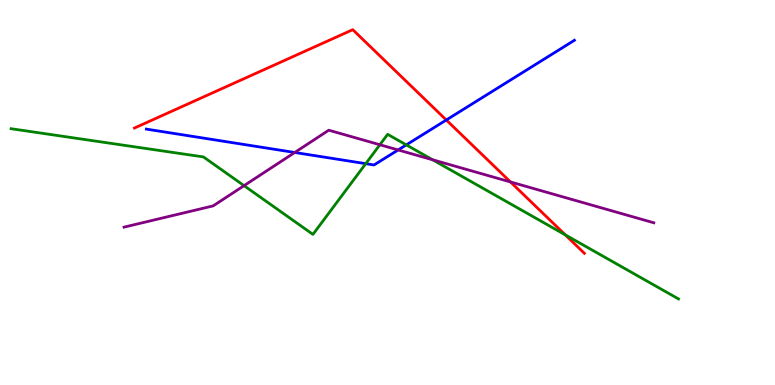[{'lines': ['blue', 'red'], 'intersections': [{'x': 5.76, 'y': 6.88}]}, {'lines': ['green', 'red'], 'intersections': [{'x': 7.29, 'y': 3.9}]}, {'lines': ['purple', 'red'], 'intersections': [{'x': 6.59, 'y': 5.27}]}, {'lines': ['blue', 'green'], 'intersections': [{'x': 4.72, 'y': 5.75}, {'x': 5.24, 'y': 6.24}]}, {'lines': ['blue', 'purple'], 'intersections': [{'x': 3.8, 'y': 6.04}, {'x': 5.14, 'y': 6.11}]}, {'lines': ['green', 'purple'], 'intersections': [{'x': 3.15, 'y': 5.18}, {'x': 4.9, 'y': 6.24}, {'x': 5.58, 'y': 5.85}]}]